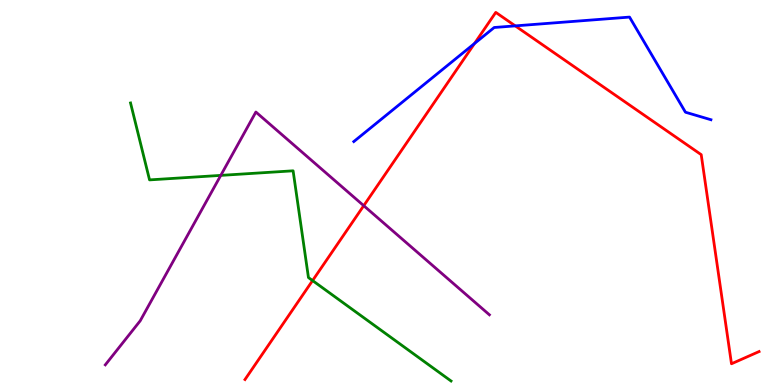[{'lines': ['blue', 'red'], 'intersections': [{'x': 6.12, 'y': 8.87}, {'x': 6.65, 'y': 9.33}]}, {'lines': ['green', 'red'], 'intersections': [{'x': 4.03, 'y': 2.71}]}, {'lines': ['purple', 'red'], 'intersections': [{'x': 4.69, 'y': 4.66}]}, {'lines': ['blue', 'green'], 'intersections': []}, {'lines': ['blue', 'purple'], 'intersections': []}, {'lines': ['green', 'purple'], 'intersections': [{'x': 2.85, 'y': 5.44}]}]